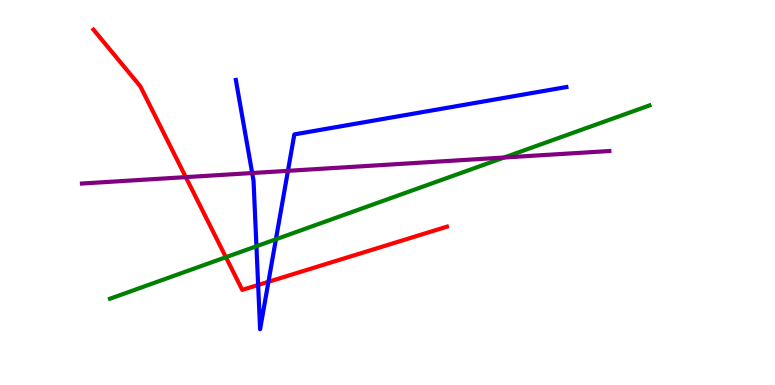[{'lines': ['blue', 'red'], 'intersections': [{'x': 3.33, 'y': 2.6}, {'x': 3.46, 'y': 2.68}]}, {'lines': ['green', 'red'], 'intersections': [{'x': 2.91, 'y': 3.32}]}, {'lines': ['purple', 'red'], 'intersections': [{'x': 2.4, 'y': 5.4}]}, {'lines': ['blue', 'green'], 'intersections': [{'x': 3.31, 'y': 3.6}, {'x': 3.56, 'y': 3.78}]}, {'lines': ['blue', 'purple'], 'intersections': [{'x': 3.25, 'y': 5.51}, {'x': 3.72, 'y': 5.56}]}, {'lines': ['green', 'purple'], 'intersections': [{'x': 6.51, 'y': 5.91}]}]